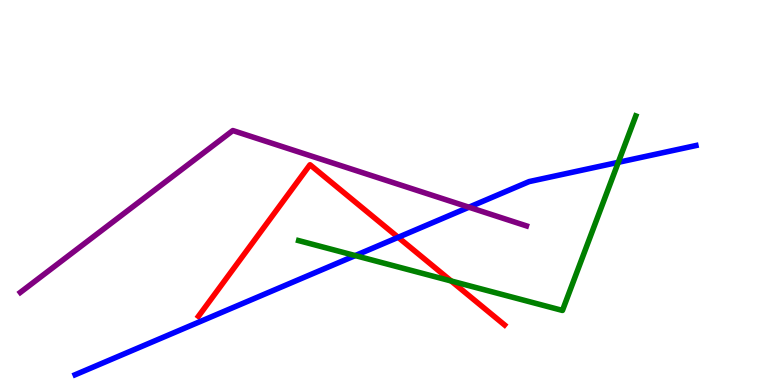[{'lines': ['blue', 'red'], 'intersections': [{'x': 5.14, 'y': 3.84}]}, {'lines': ['green', 'red'], 'intersections': [{'x': 5.82, 'y': 2.7}]}, {'lines': ['purple', 'red'], 'intersections': []}, {'lines': ['blue', 'green'], 'intersections': [{'x': 4.58, 'y': 3.36}, {'x': 7.98, 'y': 5.78}]}, {'lines': ['blue', 'purple'], 'intersections': [{'x': 6.05, 'y': 4.62}]}, {'lines': ['green', 'purple'], 'intersections': []}]